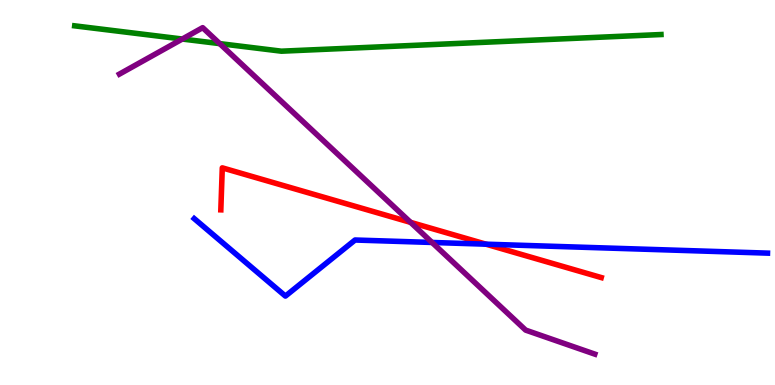[{'lines': ['blue', 'red'], 'intersections': [{'x': 6.27, 'y': 3.66}]}, {'lines': ['green', 'red'], 'intersections': []}, {'lines': ['purple', 'red'], 'intersections': [{'x': 5.3, 'y': 4.22}]}, {'lines': ['blue', 'green'], 'intersections': []}, {'lines': ['blue', 'purple'], 'intersections': [{'x': 5.57, 'y': 3.7}]}, {'lines': ['green', 'purple'], 'intersections': [{'x': 2.35, 'y': 8.99}, {'x': 2.83, 'y': 8.87}]}]